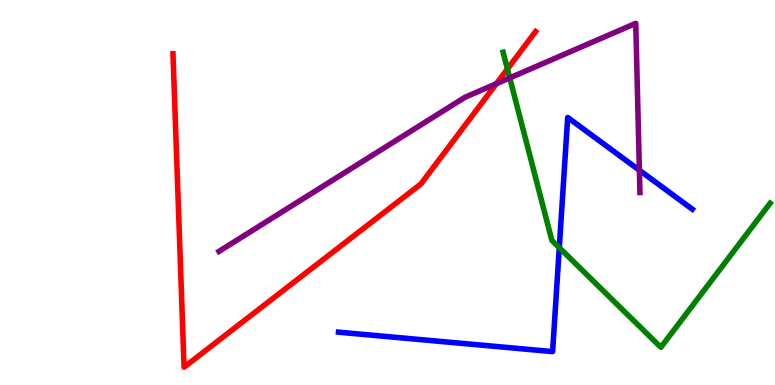[{'lines': ['blue', 'red'], 'intersections': []}, {'lines': ['green', 'red'], 'intersections': [{'x': 6.55, 'y': 8.21}]}, {'lines': ['purple', 'red'], 'intersections': [{'x': 6.4, 'y': 7.83}]}, {'lines': ['blue', 'green'], 'intersections': [{'x': 7.22, 'y': 3.57}]}, {'lines': ['blue', 'purple'], 'intersections': [{'x': 8.25, 'y': 5.58}]}, {'lines': ['green', 'purple'], 'intersections': [{'x': 6.58, 'y': 7.98}]}]